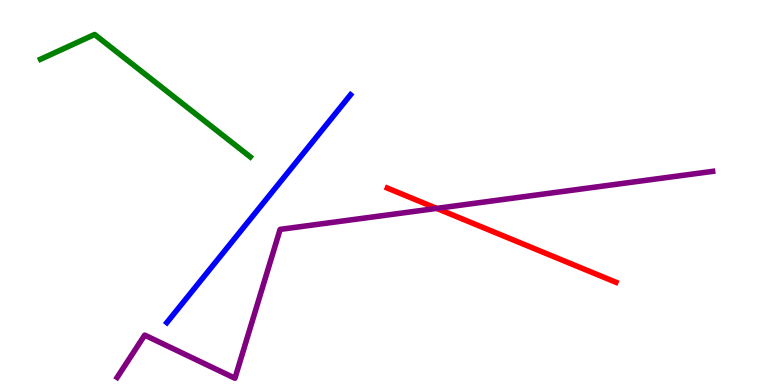[{'lines': ['blue', 'red'], 'intersections': []}, {'lines': ['green', 'red'], 'intersections': []}, {'lines': ['purple', 'red'], 'intersections': [{'x': 5.63, 'y': 4.59}]}, {'lines': ['blue', 'green'], 'intersections': []}, {'lines': ['blue', 'purple'], 'intersections': []}, {'lines': ['green', 'purple'], 'intersections': []}]